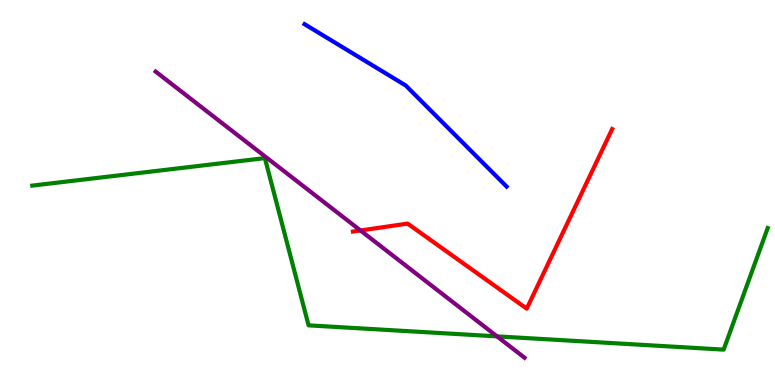[{'lines': ['blue', 'red'], 'intersections': []}, {'lines': ['green', 'red'], 'intersections': []}, {'lines': ['purple', 'red'], 'intersections': [{'x': 4.65, 'y': 4.01}]}, {'lines': ['blue', 'green'], 'intersections': []}, {'lines': ['blue', 'purple'], 'intersections': []}, {'lines': ['green', 'purple'], 'intersections': [{'x': 6.41, 'y': 1.26}]}]